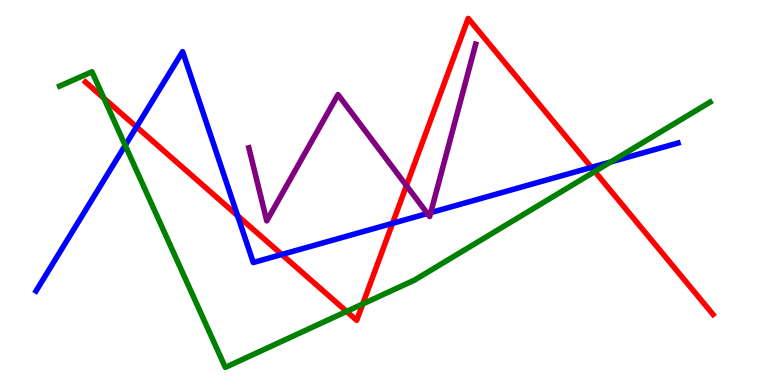[{'lines': ['blue', 'red'], 'intersections': [{'x': 1.76, 'y': 6.7}, {'x': 3.07, 'y': 4.4}, {'x': 3.64, 'y': 3.39}, {'x': 5.06, 'y': 4.2}, {'x': 7.63, 'y': 5.65}]}, {'lines': ['green', 'red'], 'intersections': [{'x': 1.34, 'y': 7.45}, {'x': 4.47, 'y': 1.91}, {'x': 4.68, 'y': 2.1}, {'x': 7.68, 'y': 5.55}]}, {'lines': ['purple', 'red'], 'intersections': [{'x': 5.24, 'y': 5.18}]}, {'lines': ['blue', 'green'], 'intersections': [{'x': 1.62, 'y': 6.22}, {'x': 7.88, 'y': 5.79}]}, {'lines': ['blue', 'purple'], 'intersections': [{'x': 5.52, 'y': 4.45}, {'x': 5.56, 'y': 4.48}]}, {'lines': ['green', 'purple'], 'intersections': []}]